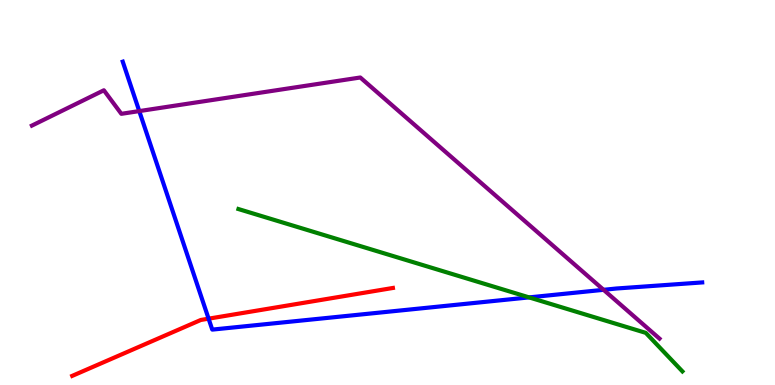[{'lines': ['blue', 'red'], 'intersections': [{'x': 2.69, 'y': 1.72}]}, {'lines': ['green', 'red'], 'intersections': []}, {'lines': ['purple', 'red'], 'intersections': []}, {'lines': ['blue', 'green'], 'intersections': [{'x': 6.83, 'y': 2.28}]}, {'lines': ['blue', 'purple'], 'intersections': [{'x': 1.8, 'y': 7.11}, {'x': 7.79, 'y': 2.47}]}, {'lines': ['green', 'purple'], 'intersections': []}]